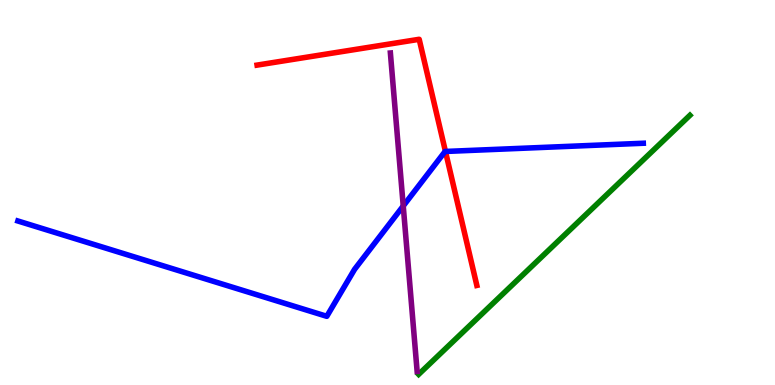[{'lines': ['blue', 'red'], 'intersections': [{'x': 5.75, 'y': 6.07}]}, {'lines': ['green', 'red'], 'intersections': []}, {'lines': ['purple', 'red'], 'intersections': []}, {'lines': ['blue', 'green'], 'intersections': []}, {'lines': ['blue', 'purple'], 'intersections': [{'x': 5.2, 'y': 4.65}]}, {'lines': ['green', 'purple'], 'intersections': []}]